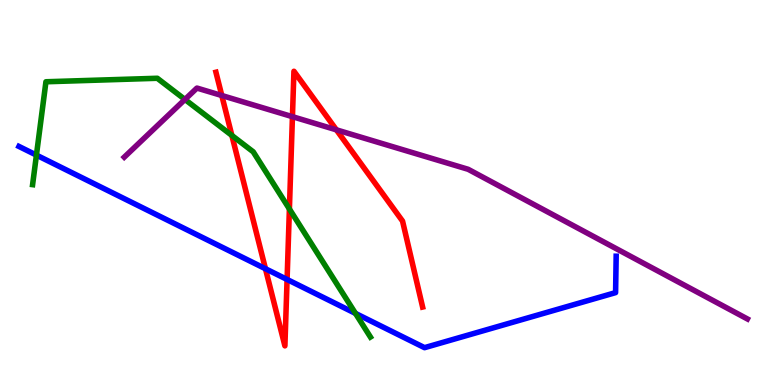[{'lines': ['blue', 'red'], 'intersections': [{'x': 3.43, 'y': 3.02}, {'x': 3.7, 'y': 2.74}]}, {'lines': ['green', 'red'], 'intersections': [{'x': 2.99, 'y': 6.48}, {'x': 3.73, 'y': 4.57}]}, {'lines': ['purple', 'red'], 'intersections': [{'x': 2.86, 'y': 7.52}, {'x': 3.77, 'y': 6.97}, {'x': 4.34, 'y': 6.63}]}, {'lines': ['blue', 'green'], 'intersections': [{'x': 0.47, 'y': 5.97}, {'x': 4.59, 'y': 1.86}]}, {'lines': ['blue', 'purple'], 'intersections': []}, {'lines': ['green', 'purple'], 'intersections': [{'x': 2.39, 'y': 7.42}]}]